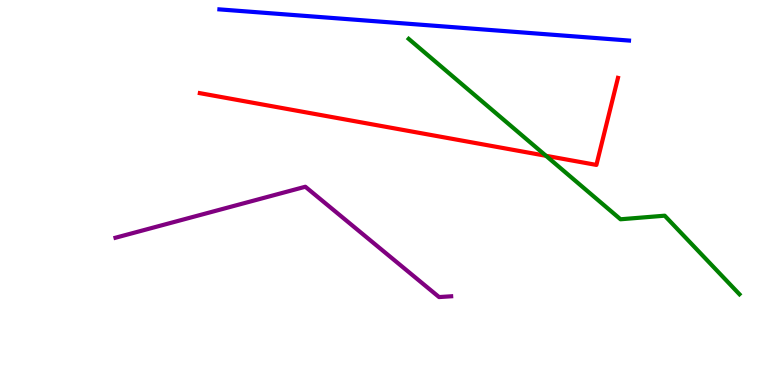[{'lines': ['blue', 'red'], 'intersections': []}, {'lines': ['green', 'red'], 'intersections': [{'x': 7.05, 'y': 5.95}]}, {'lines': ['purple', 'red'], 'intersections': []}, {'lines': ['blue', 'green'], 'intersections': []}, {'lines': ['blue', 'purple'], 'intersections': []}, {'lines': ['green', 'purple'], 'intersections': []}]